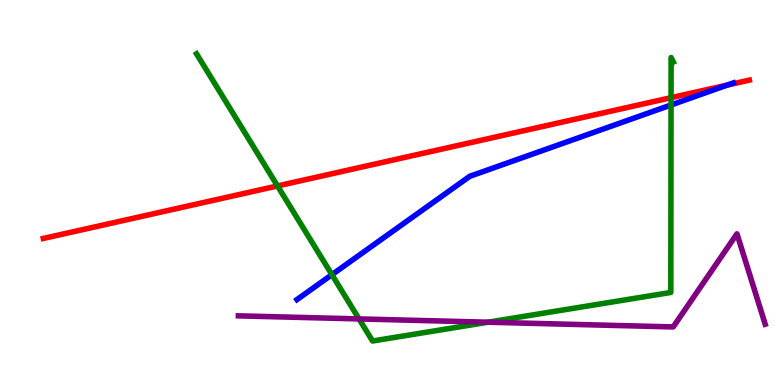[{'lines': ['blue', 'red'], 'intersections': [{'x': 9.38, 'y': 7.79}]}, {'lines': ['green', 'red'], 'intersections': [{'x': 3.58, 'y': 5.17}, {'x': 8.66, 'y': 7.46}]}, {'lines': ['purple', 'red'], 'intersections': []}, {'lines': ['blue', 'green'], 'intersections': [{'x': 4.28, 'y': 2.87}, {'x': 8.66, 'y': 7.27}]}, {'lines': ['blue', 'purple'], 'intersections': []}, {'lines': ['green', 'purple'], 'intersections': [{'x': 4.63, 'y': 1.72}, {'x': 6.3, 'y': 1.63}]}]